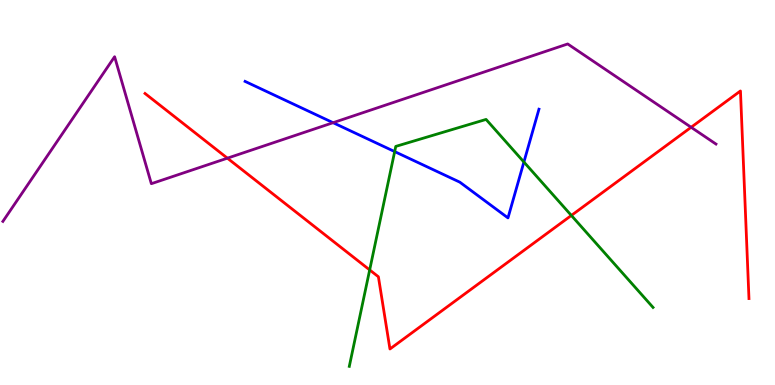[{'lines': ['blue', 'red'], 'intersections': []}, {'lines': ['green', 'red'], 'intersections': [{'x': 4.77, 'y': 2.99}, {'x': 7.37, 'y': 4.4}]}, {'lines': ['purple', 'red'], 'intersections': [{'x': 2.93, 'y': 5.89}, {'x': 8.92, 'y': 6.69}]}, {'lines': ['blue', 'green'], 'intersections': [{'x': 5.09, 'y': 6.06}, {'x': 6.76, 'y': 5.79}]}, {'lines': ['blue', 'purple'], 'intersections': [{'x': 4.3, 'y': 6.81}]}, {'lines': ['green', 'purple'], 'intersections': []}]